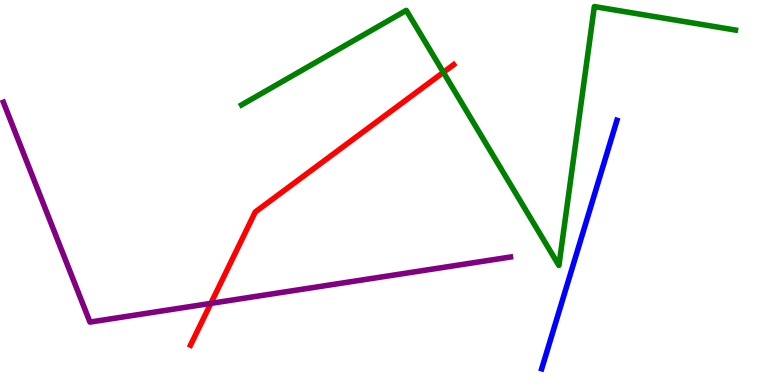[{'lines': ['blue', 'red'], 'intersections': []}, {'lines': ['green', 'red'], 'intersections': [{'x': 5.72, 'y': 8.12}]}, {'lines': ['purple', 'red'], 'intersections': [{'x': 2.72, 'y': 2.12}]}, {'lines': ['blue', 'green'], 'intersections': []}, {'lines': ['blue', 'purple'], 'intersections': []}, {'lines': ['green', 'purple'], 'intersections': []}]